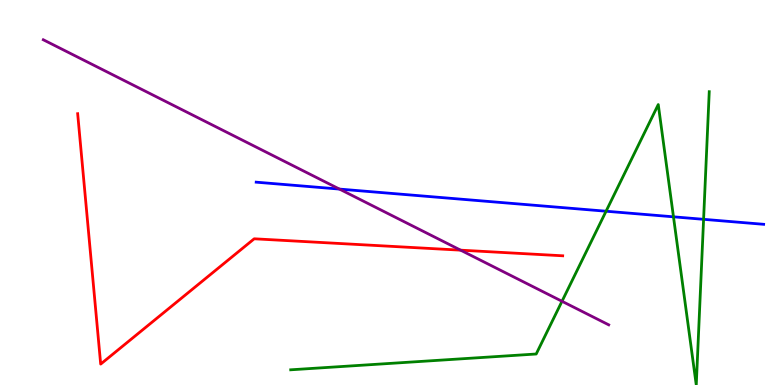[{'lines': ['blue', 'red'], 'intersections': []}, {'lines': ['green', 'red'], 'intersections': []}, {'lines': ['purple', 'red'], 'intersections': [{'x': 5.94, 'y': 3.5}]}, {'lines': ['blue', 'green'], 'intersections': [{'x': 7.82, 'y': 4.51}, {'x': 8.69, 'y': 4.37}, {'x': 9.08, 'y': 4.3}]}, {'lines': ['blue', 'purple'], 'intersections': [{'x': 4.38, 'y': 5.09}]}, {'lines': ['green', 'purple'], 'intersections': [{'x': 7.25, 'y': 2.17}]}]